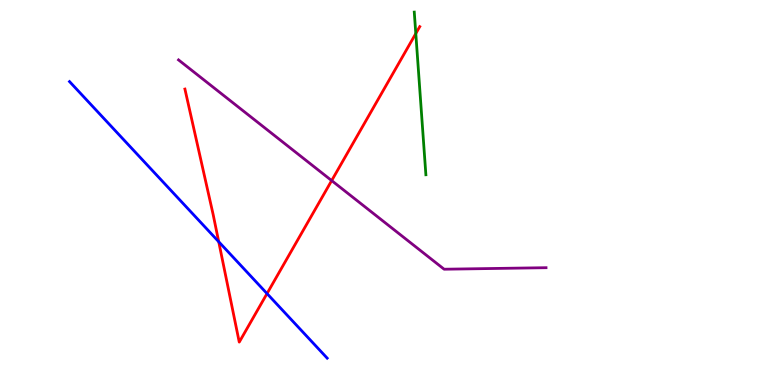[{'lines': ['blue', 'red'], 'intersections': [{'x': 2.82, 'y': 3.72}, {'x': 3.45, 'y': 2.37}]}, {'lines': ['green', 'red'], 'intersections': [{'x': 5.37, 'y': 9.13}]}, {'lines': ['purple', 'red'], 'intersections': [{'x': 4.28, 'y': 5.31}]}, {'lines': ['blue', 'green'], 'intersections': []}, {'lines': ['blue', 'purple'], 'intersections': []}, {'lines': ['green', 'purple'], 'intersections': []}]